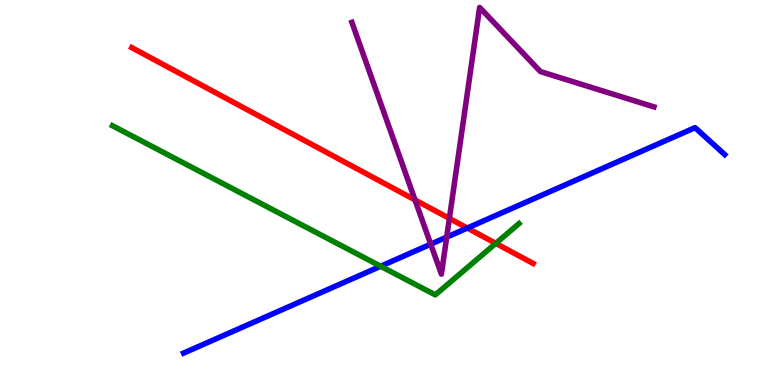[{'lines': ['blue', 'red'], 'intersections': [{'x': 6.03, 'y': 4.08}]}, {'lines': ['green', 'red'], 'intersections': [{'x': 6.4, 'y': 3.68}]}, {'lines': ['purple', 'red'], 'intersections': [{'x': 5.36, 'y': 4.81}, {'x': 5.8, 'y': 4.33}]}, {'lines': ['blue', 'green'], 'intersections': [{'x': 4.91, 'y': 3.08}]}, {'lines': ['blue', 'purple'], 'intersections': [{'x': 5.56, 'y': 3.66}, {'x': 5.76, 'y': 3.84}]}, {'lines': ['green', 'purple'], 'intersections': []}]